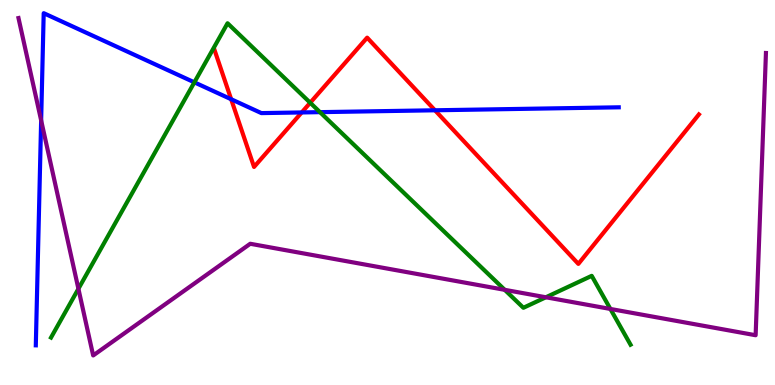[{'lines': ['blue', 'red'], 'intersections': [{'x': 2.98, 'y': 7.42}, {'x': 3.89, 'y': 7.08}, {'x': 5.61, 'y': 7.14}]}, {'lines': ['green', 'red'], 'intersections': [{'x': 4.0, 'y': 7.33}]}, {'lines': ['purple', 'red'], 'intersections': []}, {'lines': ['blue', 'green'], 'intersections': [{'x': 2.51, 'y': 7.86}, {'x': 4.13, 'y': 7.09}]}, {'lines': ['blue', 'purple'], 'intersections': [{'x': 0.531, 'y': 6.87}]}, {'lines': ['green', 'purple'], 'intersections': [{'x': 1.01, 'y': 2.5}, {'x': 6.51, 'y': 2.47}, {'x': 7.04, 'y': 2.28}, {'x': 7.88, 'y': 1.98}]}]